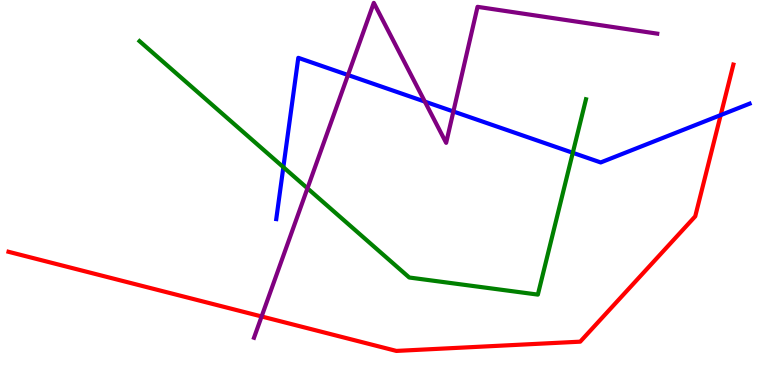[{'lines': ['blue', 'red'], 'intersections': [{'x': 9.3, 'y': 7.01}]}, {'lines': ['green', 'red'], 'intersections': []}, {'lines': ['purple', 'red'], 'intersections': [{'x': 3.38, 'y': 1.78}]}, {'lines': ['blue', 'green'], 'intersections': [{'x': 3.66, 'y': 5.66}, {'x': 7.39, 'y': 6.03}]}, {'lines': ['blue', 'purple'], 'intersections': [{'x': 4.49, 'y': 8.05}, {'x': 5.48, 'y': 7.36}, {'x': 5.85, 'y': 7.1}]}, {'lines': ['green', 'purple'], 'intersections': [{'x': 3.97, 'y': 5.11}]}]